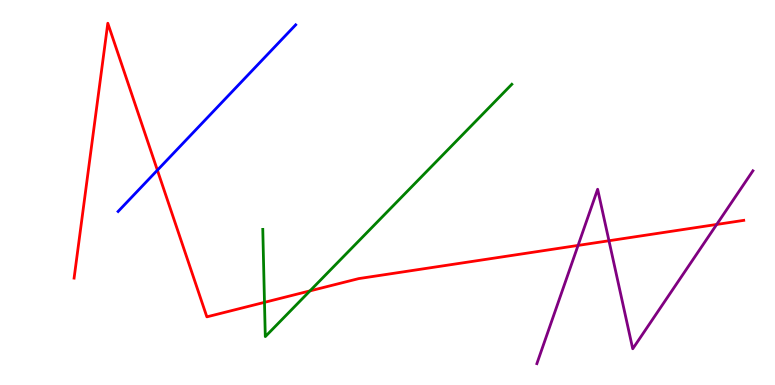[{'lines': ['blue', 'red'], 'intersections': [{'x': 2.03, 'y': 5.58}]}, {'lines': ['green', 'red'], 'intersections': [{'x': 3.41, 'y': 2.15}, {'x': 4.0, 'y': 2.44}]}, {'lines': ['purple', 'red'], 'intersections': [{'x': 7.46, 'y': 3.63}, {'x': 7.86, 'y': 3.75}, {'x': 9.25, 'y': 4.17}]}, {'lines': ['blue', 'green'], 'intersections': []}, {'lines': ['blue', 'purple'], 'intersections': []}, {'lines': ['green', 'purple'], 'intersections': []}]